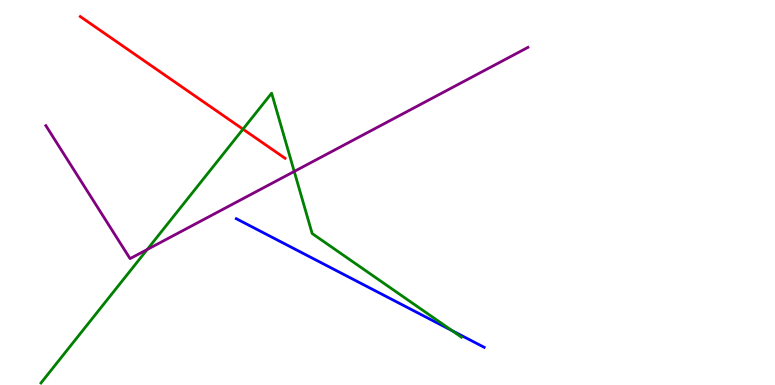[{'lines': ['blue', 'red'], 'intersections': []}, {'lines': ['green', 'red'], 'intersections': [{'x': 3.14, 'y': 6.64}]}, {'lines': ['purple', 'red'], 'intersections': []}, {'lines': ['blue', 'green'], 'intersections': [{'x': 5.83, 'y': 1.41}]}, {'lines': ['blue', 'purple'], 'intersections': []}, {'lines': ['green', 'purple'], 'intersections': [{'x': 1.9, 'y': 3.52}, {'x': 3.8, 'y': 5.55}]}]